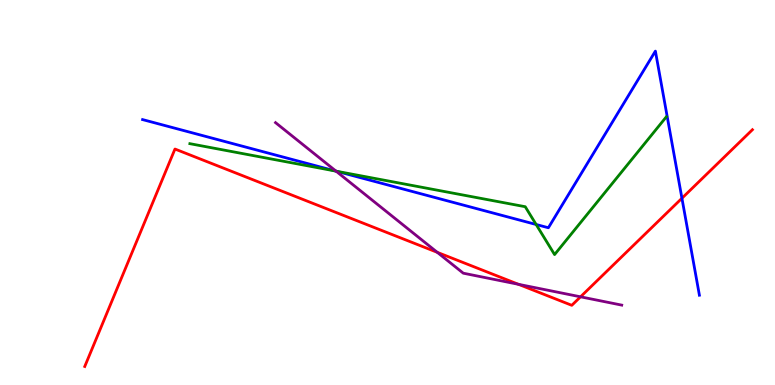[{'lines': ['blue', 'red'], 'intersections': [{'x': 8.8, 'y': 4.85}]}, {'lines': ['green', 'red'], 'intersections': []}, {'lines': ['purple', 'red'], 'intersections': [{'x': 5.64, 'y': 3.45}, {'x': 6.69, 'y': 2.62}, {'x': 7.49, 'y': 2.29}]}, {'lines': ['blue', 'green'], 'intersections': [{'x': 4.33, 'y': 5.56}, {'x': 6.92, 'y': 4.17}]}, {'lines': ['blue', 'purple'], 'intersections': [{'x': 4.34, 'y': 5.55}]}, {'lines': ['green', 'purple'], 'intersections': [{'x': 4.34, 'y': 5.55}]}]